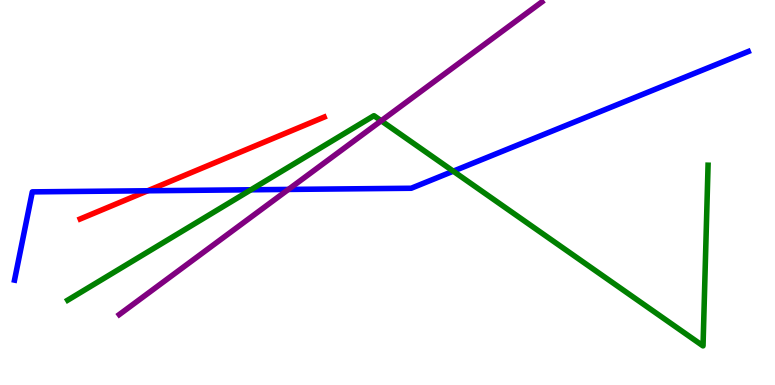[{'lines': ['blue', 'red'], 'intersections': [{'x': 1.91, 'y': 5.05}]}, {'lines': ['green', 'red'], 'intersections': []}, {'lines': ['purple', 'red'], 'intersections': []}, {'lines': ['blue', 'green'], 'intersections': [{'x': 3.24, 'y': 5.07}, {'x': 5.85, 'y': 5.55}]}, {'lines': ['blue', 'purple'], 'intersections': [{'x': 3.72, 'y': 5.08}]}, {'lines': ['green', 'purple'], 'intersections': [{'x': 4.92, 'y': 6.86}]}]